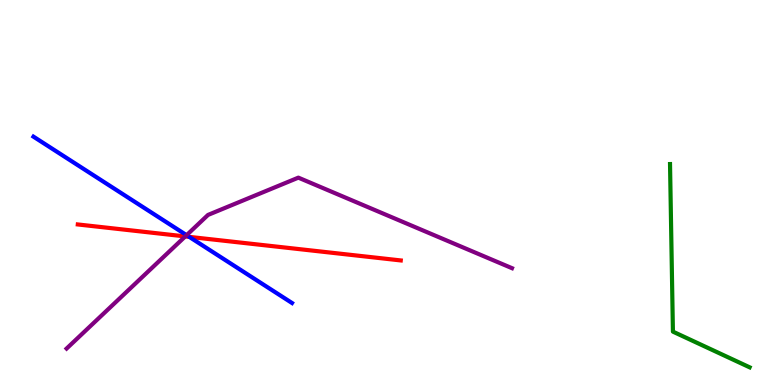[{'lines': ['blue', 'red'], 'intersections': [{'x': 2.44, 'y': 3.85}]}, {'lines': ['green', 'red'], 'intersections': []}, {'lines': ['purple', 'red'], 'intersections': [{'x': 2.39, 'y': 3.86}]}, {'lines': ['blue', 'green'], 'intersections': []}, {'lines': ['blue', 'purple'], 'intersections': [{'x': 2.41, 'y': 3.89}]}, {'lines': ['green', 'purple'], 'intersections': []}]